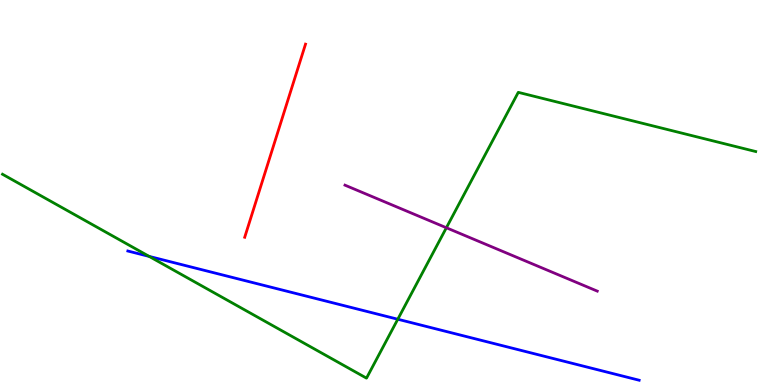[{'lines': ['blue', 'red'], 'intersections': []}, {'lines': ['green', 'red'], 'intersections': []}, {'lines': ['purple', 'red'], 'intersections': []}, {'lines': ['blue', 'green'], 'intersections': [{'x': 1.92, 'y': 3.34}, {'x': 5.13, 'y': 1.71}]}, {'lines': ['blue', 'purple'], 'intersections': []}, {'lines': ['green', 'purple'], 'intersections': [{'x': 5.76, 'y': 4.08}]}]